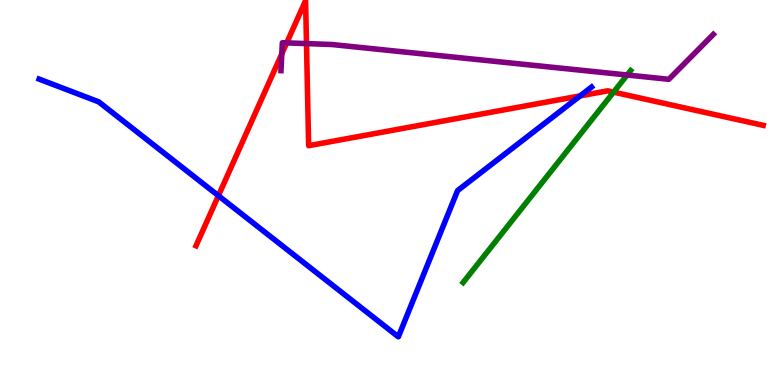[{'lines': ['blue', 'red'], 'intersections': [{'x': 2.82, 'y': 4.92}, {'x': 7.49, 'y': 7.51}]}, {'lines': ['green', 'red'], 'intersections': [{'x': 7.92, 'y': 7.61}]}, {'lines': ['purple', 'red'], 'intersections': [{'x': 3.64, 'y': 8.6}, {'x': 3.7, 'y': 8.89}, {'x': 3.95, 'y': 8.87}]}, {'lines': ['blue', 'green'], 'intersections': []}, {'lines': ['blue', 'purple'], 'intersections': []}, {'lines': ['green', 'purple'], 'intersections': [{'x': 8.09, 'y': 8.05}]}]